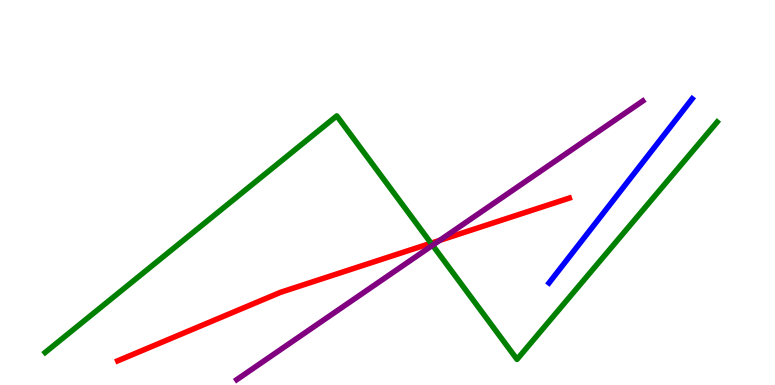[{'lines': ['blue', 'red'], 'intersections': []}, {'lines': ['green', 'red'], 'intersections': [{'x': 5.56, 'y': 3.68}]}, {'lines': ['purple', 'red'], 'intersections': [{'x': 5.67, 'y': 3.76}]}, {'lines': ['blue', 'green'], 'intersections': []}, {'lines': ['blue', 'purple'], 'intersections': []}, {'lines': ['green', 'purple'], 'intersections': [{'x': 5.58, 'y': 3.63}]}]